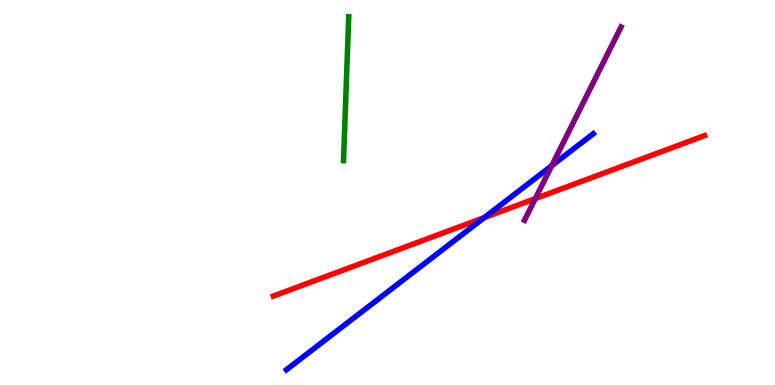[{'lines': ['blue', 'red'], 'intersections': [{'x': 6.25, 'y': 4.35}]}, {'lines': ['green', 'red'], 'intersections': []}, {'lines': ['purple', 'red'], 'intersections': [{'x': 6.91, 'y': 4.84}]}, {'lines': ['blue', 'green'], 'intersections': []}, {'lines': ['blue', 'purple'], 'intersections': [{'x': 7.12, 'y': 5.7}]}, {'lines': ['green', 'purple'], 'intersections': []}]